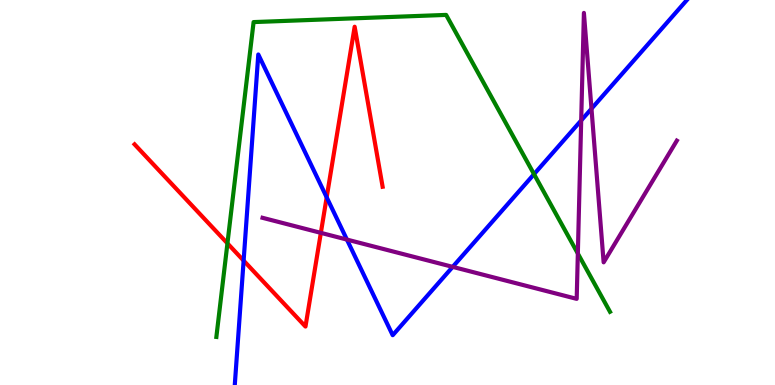[{'lines': ['blue', 'red'], 'intersections': [{'x': 3.14, 'y': 3.23}, {'x': 4.22, 'y': 4.87}]}, {'lines': ['green', 'red'], 'intersections': [{'x': 2.93, 'y': 3.68}]}, {'lines': ['purple', 'red'], 'intersections': [{'x': 4.14, 'y': 3.95}]}, {'lines': ['blue', 'green'], 'intersections': [{'x': 6.89, 'y': 5.48}]}, {'lines': ['blue', 'purple'], 'intersections': [{'x': 4.48, 'y': 3.78}, {'x': 5.84, 'y': 3.07}, {'x': 7.5, 'y': 6.87}, {'x': 7.63, 'y': 7.18}]}, {'lines': ['green', 'purple'], 'intersections': [{'x': 7.46, 'y': 3.42}]}]